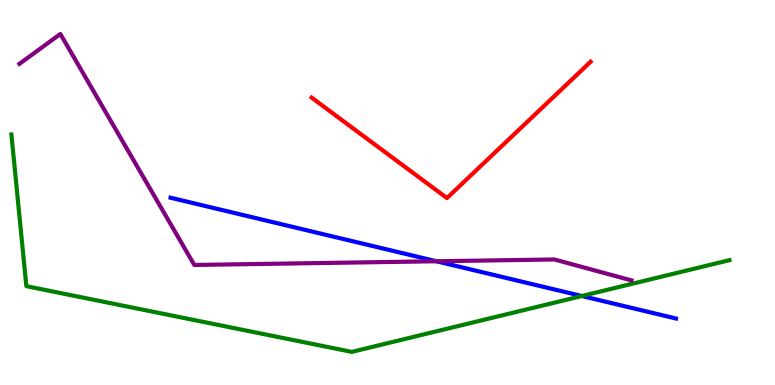[{'lines': ['blue', 'red'], 'intersections': []}, {'lines': ['green', 'red'], 'intersections': []}, {'lines': ['purple', 'red'], 'intersections': []}, {'lines': ['blue', 'green'], 'intersections': [{'x': 7.51, 'y': 2.31}]}, {'lines': ['blue', 'purple'], 'intersections': [{'x': 5.63, 'y': 3.21}]}, {'lines': ['green', 'purple'], 'intersections': []}]